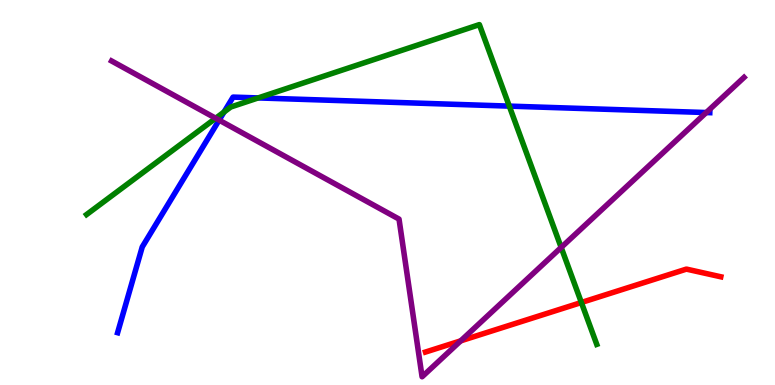[{'lines': ['blue', 'red'], 'intersections': []}, {'lines': ['green', 'red'], 'intersections': [{'x': 7.5, 'y': 2.14}]}, {'lines': ['purple', 'red'], 'intersections': [{'x': 5.94, 'y': 1.15}]}, {'lines': ['blue', 'green'], 'intersections': [{'x': 2.89, 'y': 7.09}, {'x': 3.33, 'y': 7.46}, {'x': 6.57, 'y': 7.24}]}, {'lines': ['blue', 'purple'], 'intersections': [{'x': 2.83, 'y': 6.88}, {'x': 9.11, 'y': 7.08}]}, {'lines': ['green', 'purple'], 'intersections': [{'x': 2.78, 'y': 6.93}, {'x': 7.24, 'y': 3.57}]}]